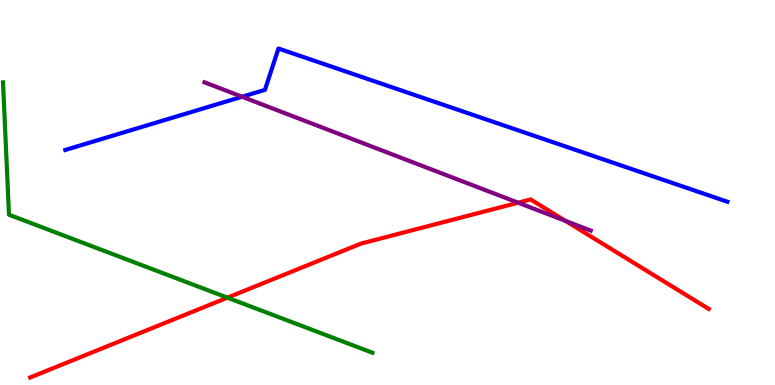[{'lines': ['blue', 'red'], 'intersections': []}, {'lines': ['green', 'red'], 'intersections': [{'x': 2.93, 'y': 2.27}]}, {'lines': ['purple', 'red'], 'intersections': [{'x': 6.69, 'y': 4.74}, {'x': 7.3, 'y': 4.26}]}, {'lines': ['blue', 'green'], 'intersections': []}, {'lines': ['blue', 'purple'], 'intersections': [{'x': 3.12, 'y': 7.49}]}, {'lines': ['green', 'purple'], 'intersections': []}]